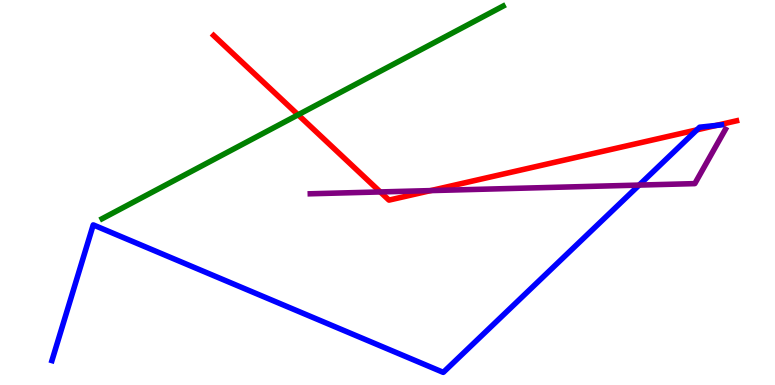[{'lines': ['blue', 'red'], 'intersections': [{'x': 8.99, 'y': 6.63}, {'x': 9.24, 'y': 6.74}]}, {'lines': ['green', 'red'], 'intersections': [{'x': 3.85, 'y': 7.02}]}, {'lines': ['purple', 'red'], 'intersections': [{'x': 4.91, 'y': 5.01}, {'x': 5.56, 'y': 5.05}]}, {'lines': ['blue', 'green'], 'intersections': []}, {'lines': ['blue', 'purple'], 'intersections': [{'x': 8.25, 'y': 5.19}]}, {'lines': ['green', 'purple'], 'intersections': []}]